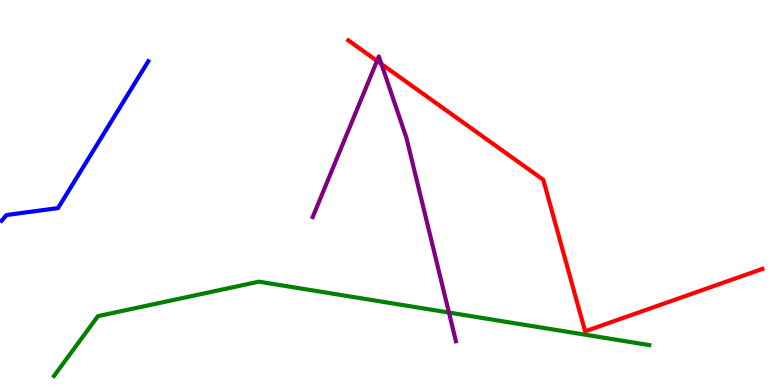[{'lines': ['blue', 'red'], 'intersections': []}, {'lines': ['green', 'red'], 'intersections': []}, {'lines': ['purple', 'red'], 'intersections': [{'x': 4.86, 'y': 8.42}, {'x': 4.92, 'y': 8.34}]}, {'lines': ['blue', 'green'], 'intersections': []}, {'lines': ['blue', 'purple'], 'intersections': []}, {'lines': ['green', 'purple'], 'intersections': [{'x': 5.79, 'y': 1.88}]}]